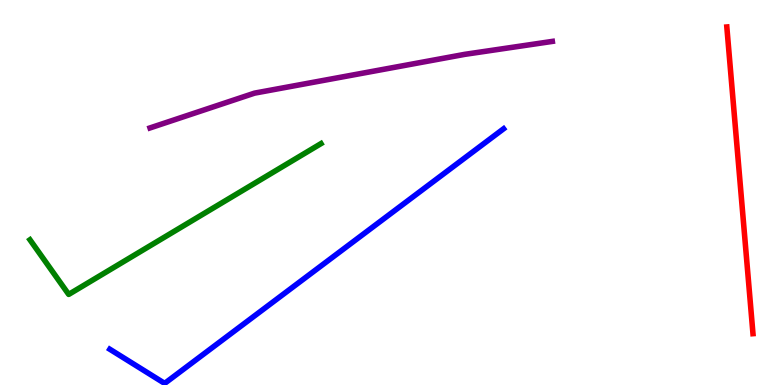[{'lines': ['blue', 'red'], 'intersections': []}, {'lines': ['green', 'red'], 'intersections': []}, {'lines': ['purple', 'red'], 'intersections': []}, {'lines': ['blue', 'green'], 'intersections': []}, {'lines': ['blue', 'purple'], 'intersections': []}, {'lines': ['green', 'purple'], 'intersections': []}]